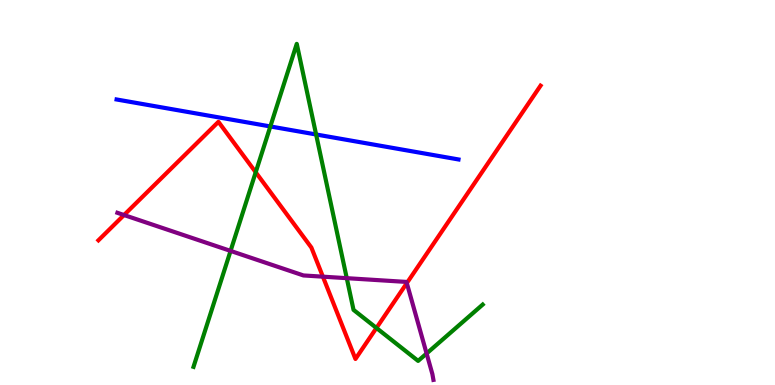[{'lines': ['blue', 'red'], 'intersections': []}, {'lines': ['green', 'red'], 'intersections': [{'x': 3.3, 'y': 5.53}, {'x': 4.86, 'y': 1.48}]}, {'lines': ['purple', 'red'], 'intersections': [{'x': 1.6, 'y': 4.41}, {'x': 4.17, 'y': 2.81}, {'x': 5.25, 'y': 2.65}]}, {'lines': ['blue', 'green'], 'intersections': [{'x': 3.49, 'y': 6.72}, {'x': 4.08, 'y': 6.51}]}, {'lines': ['blue', 'purple'], 'intersections': []}, {'lines': ['green', 'purple'], 'intersections': [{'x': 2.98, 'y': 3.48}, {'x': 4.47, 'y': 2.77}, {'x': 5.5, 'y': 0.818}]}]